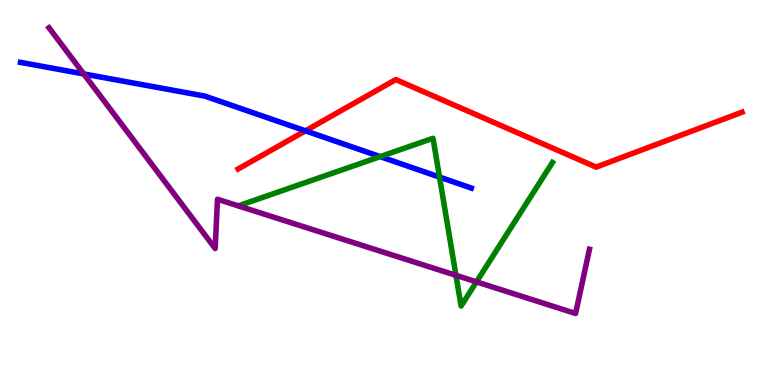[{'lines': ['blue', 'red'], 'intersections': [{'x': 3.94, 'y': 6.6}]}, {'lines': ['green', 'red'], 'intersections': []}, {'lines': ['purple', 'red'], 'intersections': []}, {'lines': ['blue', 'green'], 'intersections': [{'x': 4.91, 'y': 5.93}, {'x': 5.67, 'y': 5.4}]}, {'lines': ['blue', 'purple'], 'intersections': [{'x': 1.08, 'y': 8.08}]}, {'lines': ['green', 'purple'], 'intersections': [{'x': 5.88, 'y': 2.85}, {'x': 6.15, 'y': 2.68}]}]